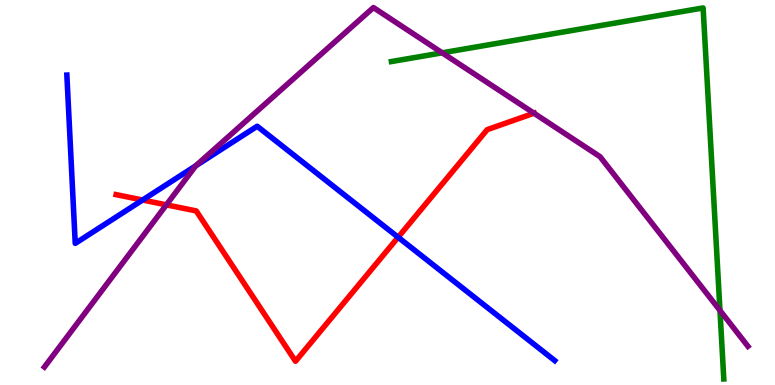[{'lines': ['blue', 'red'], 'intersections': [{'x': 1.84, 'y': 4.8}, {'x': 5.14, 'y': 3.84}]}, {'lines': ['green', 'red'], 'intersections': []}, {'lines': ['purple', 'red'], 'intersections': [{'x': 2.15, 'y': 4.68}, {'x': 6.89, 'y': 7.06}]}, {'lines': ['blue', 'green'], 'intersections': []}, {'lines': ['blue', 'purple'], 'intersections': [{'x': 2.53, 'y': 5.69}]}, {'lines': ['green', 'purple'], 'intersections': [{'x': 5.71, 'y': 8.63}, {'x': 9.29, 'y': 1.94}]}]